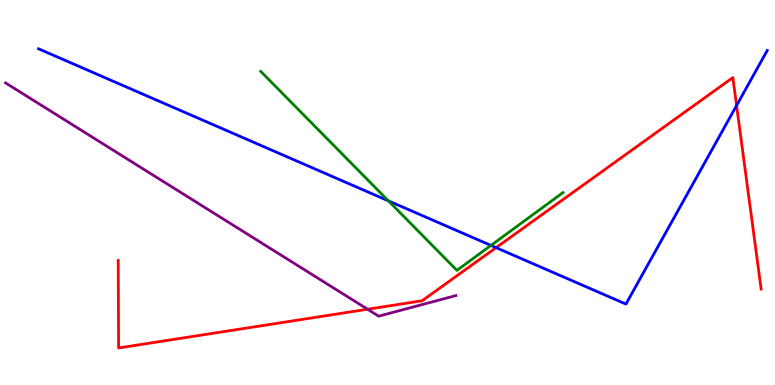[{'lines': ['blue', 'red'], 'intersections': [{'x': 6.4, 'y': 3.57}, {'x': 9.5, 'y': 7.26}]}, {'lines': ['green', 'red'], 'intersections': []}, {'lines': ['purple', 'red'], 'intersections': [{'x': 4.74, 'y': 1.97}]}, {'lines': ['blue', 'green'], 'intersections': [{'x': 5.01, 'y': 4.78}, {'x': 6.33, 'y': 3.63}]}, {'lines': ['blue', 'purple'], 'intersections': []}, {'lines': ['green', 'purple'], 'intersections': []}]